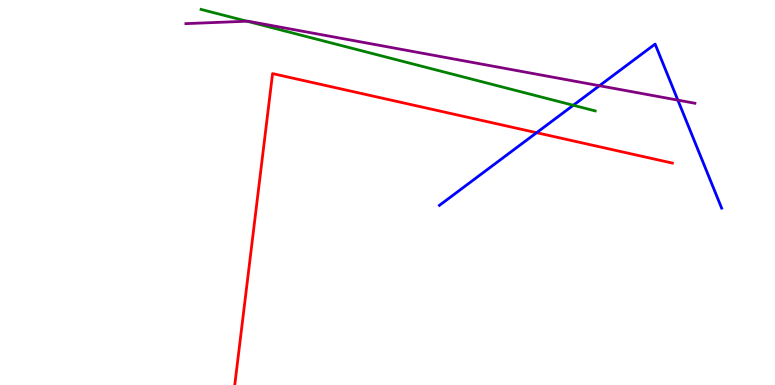[{'lines': ['blue', 'red'], 'intersections': [{'x': 6.92, 'y': 6.55}]}, {'lines': ['green', 'red'], 'intersections': []}, {'lines': ['purple', 'red'], 'intersections': []}, {'lines': ['blue', 'green'], 'intersections': [{'x': 7.4, 'y': 7.27}]}, {'lines': ['blue', 'purple'], 'intersections': [{'x': 7.73, 'y': 7.77}, {'x': 8.75, 'y': 7.4}]}, {'lines': ['green', 'purple'], 'intersections': [{'x': 3.19, 'y': 9.45}]}]